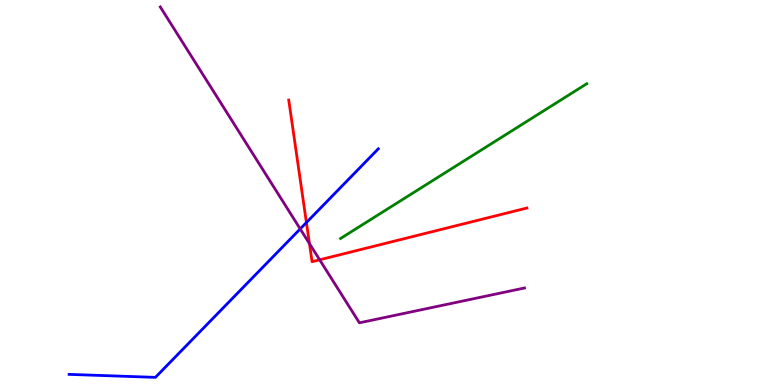[{'lines': ['blue', 'red'], 'intersections': [{'x': 3.95, 'y': 4.22}]}, {'lines': ['green', 'red'], 'intersections': []}, {'lines': ['purple', 'red'], 'intersections': [{'x': 3.99, 'y': 3.67}, {'x': 4.12, 'y': 3.25}]}, {'lines': ['blue', 'green'], 'intersections': []}, {'lines': ['blue', 'purple'], 'intersections': [{'x': 3.87, 'y': 4.05}]}, {'lines': ['green', 'purple'], 'intersections': []}]